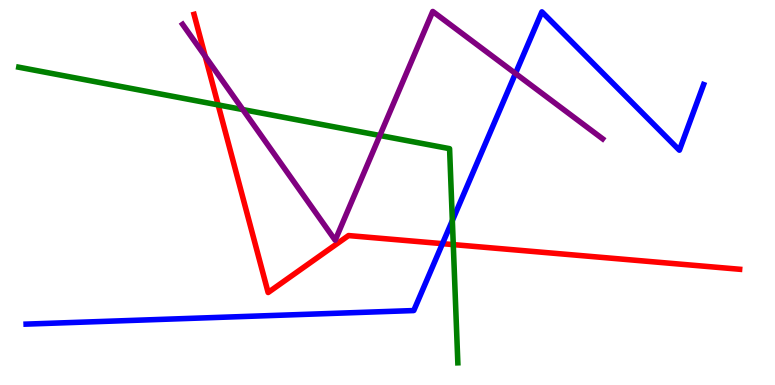[{'lines': ['blue', 'red'], 'intersections': [{'x': 5.71, 'y': 3.67}]}, {'lines': ['green', 'red'], 'intersections': [{'x': 2.81, 'y': 7.28}, {'x': 5.85, 'y': 3.65}]}, {'lines': ['purple', 'red'], 'intersections': [{'x': 2.65, 'y': 8.54}]}, {'lines': ['blue', 'green'], 'intersections': [{'x': 5.84, 'y': 4.27}]}, {'lines': ['blue', 'purple'], 'intersections': [{'x': 6.65, 'y': 8.09}]}, {'lines': ['green', 'purple'], 'intersections': [{'x': 3.13, 'y': 7.15}, {'x': 4.9, 'y': 6.48}]}]